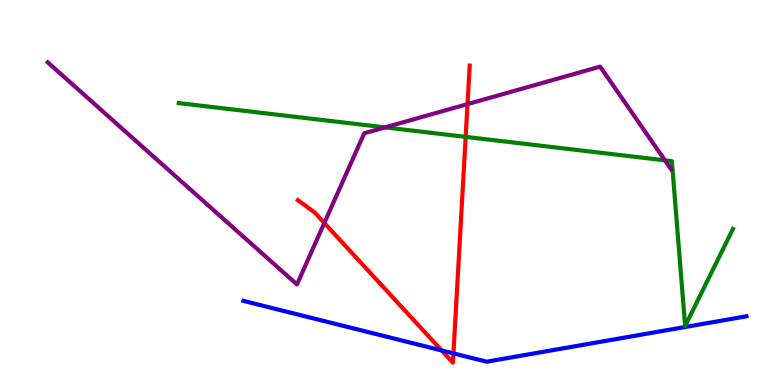[{'lines': ['blue', 'red'], 'intersections': [{'x': 5.7, 'y': 0.898}, {'x': 5.85, 'y': 0.821}]}, {'lines': ['green', 'red'], 'intersections': [{'x': 6.01, 'y': 6.44}]}, {'lines': ['purple', 'red'], 'intersections': [{'x': 4.18, 'y': 4.21}, {'x': 6.03, 'y': 7.3}]}, {'lines': ['blue', 'green'], 'intersections': []}, {'lines': ['blue', 'purple'], 'intersections': []}, {'lines': ['green', 'purple'], 'intersections': [{'x': 4.97, 'y': 6.69}, {'x': 8.58, 'y': 5.84}]}]